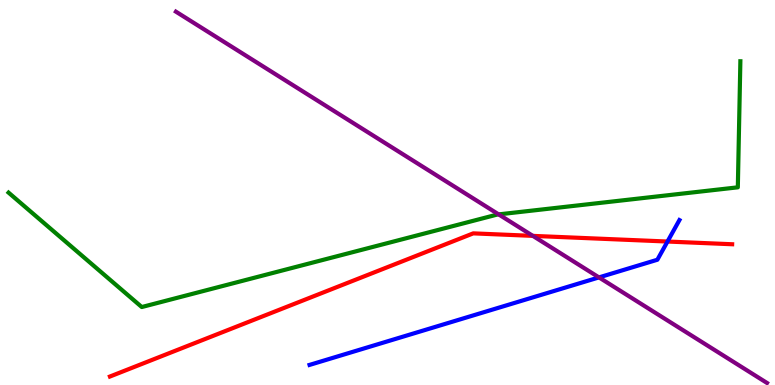[{'lines': ['blue', 'red'], 'intersections': [{'x': 8.61, 'y': 3.73}]}, {'lines': ['green', 'red'], 'intersections': []}, {'lines': ['purple', 'red'], 'intersections': [{'x': 6.88, 'y': 3.87}]}, {'lines': ['blue', 'green'], 'intersections': []}, {'lines': ['blue', 'purple'], 'intersections': [{'x': 7.73, 'y': 2.79}]}, {'lines': ['green', 'purple'], 'intersections': [{'x': 6.43, 'y': 4.43}]}]